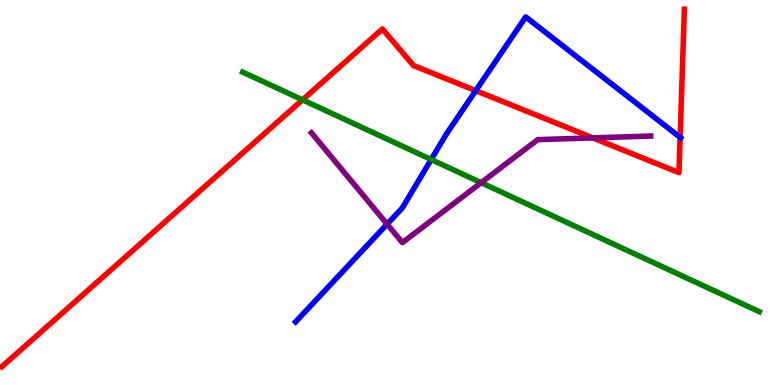[{'lines': ['blue', 'red'], 'intersections': [{'x': 6.14, 'y': 7.65}, {'x': 8.78, 'y': 6.43}]}, {'lines': ['green', 'red'], 'intersections': [{'x': 3.9, 'y': 7.41}]}, {'lines': ['purple', 'red'], 'intersections': [{'x': 7.65, 'y': 6.42}]}, {'lines': ['blue', 'green'], 'intersections': [{'x': 5.56, 'y': 5.86}]}, {'lines': ['blue', 'purple'], 'intersections': [{'x': 5.0, 'y': 4.18}]}, {'lines': ['green', 'purple'], 'intersections': [{'x': 6.21, 'y': 5.25}]}]